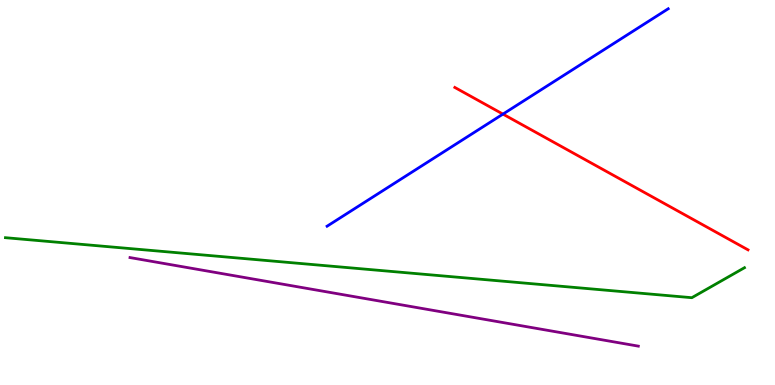[{'lines': ['blue', 'red'], 'intersections': [{'x': 6.49, 'y': 7.04}]}, {'lines': ['green', 'red'], 'intersections': []}, {'lines': ['purple', 'red'], 'intersections': []}, {'lines': ['blue', 'green'], 'intersections': []}, {'lines': ['blue', 'purple'], 'intersections': []}, {'lines': ['green', 'purple'], 'intersections': []}]